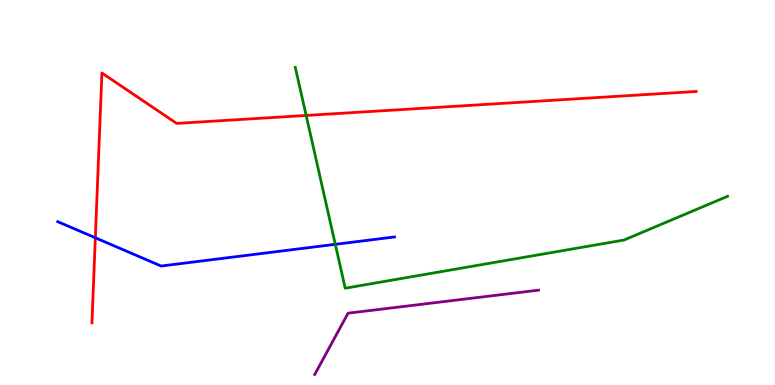[{'lines': ['blue', 'red'], 'intersections': [{'x': 1.23, 'y': 3.82}]}, {'lines': ['green', 'red'], 'intersections': [{'x': 3.95, 'y': 7.0}]}, {'lines': ['purple', 'red'], 'intersections': []}, {'lines': ['blue', 'green'], 'intersections': [{'x': 4.33, 'y': 3.65}]}, {'lines': ['blue', 'purple'], 'intersections': []}, {'lines': ['green', 'purple'], 'intersections': []}]